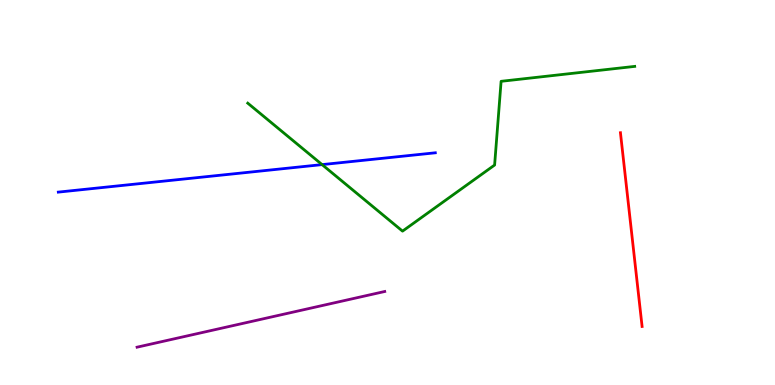[{'lines': ['blue', 'red'], 'intersections': []}, {'lines': ['green', 'red'], 'intersections': []}, {'lines': ['purple', 'red'], 'intersections': []}, {'lines': ['blue', 'green'], 'intersections': [{'x': 4.16, 'y': 5.72}]}, {'lines': ['blue', 'purple'], 'intersections': []}, {'lines': ['green', 'purple'], 'intersections': []}]